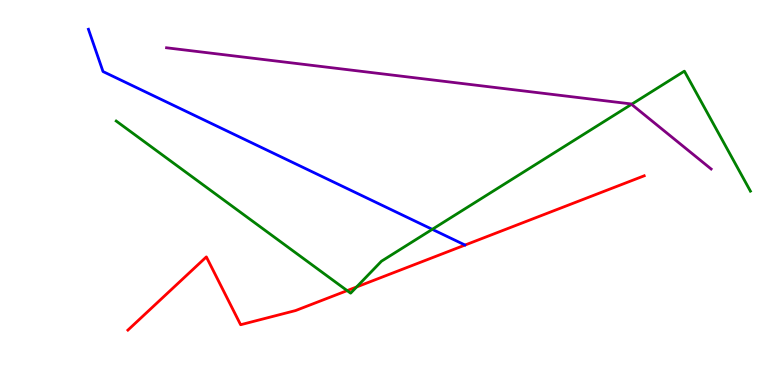[{'lines': ['blue', 'red'], 'intersections': []}, {'lines': ['green', 'red'], 'intersections': [{'x': 4.48, 'y': 2.45}, {'x': 4.6, 'y': 2.55}]}, {'lines': ['purple', 'red'], 'intersections': []}, {'lines': ['blue', 'green'], 'intersections': [{'x': 5.58, 'y': 4.04}]}, {'lines': ['blue', 'purple'], 'intersections': []}, {'lines': ['green', 'purple'], 'intersections': [{'x': 8.15, 'y': 7.29}]}]